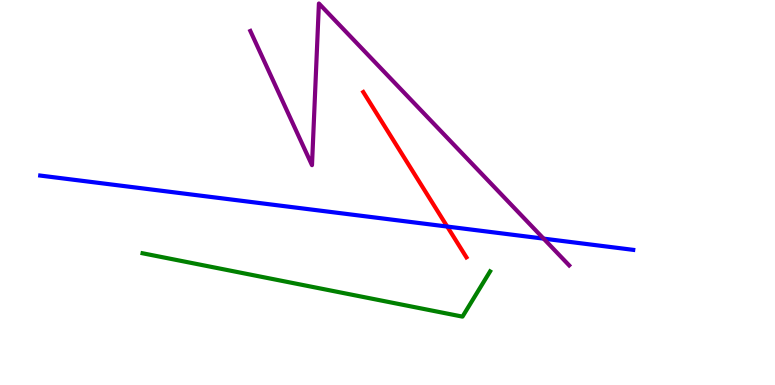[{'lines': ['blue', 'red'], 'intersections': [{'x': 5.77, 'y': 4.12}]}, {'lines': ['green', 'red'], 'intersections': []}, {'lines': ['purple', 'red'], 'intersections': []}, {'lines': ['blue', 'green'], 'intersections': []}, {'lines': ['blue', 'purple'], 'intersections': [{'x': 7.01, 'y': 3.8}]}, {'lines': ['green', 'purple'], 'intersections': []}]